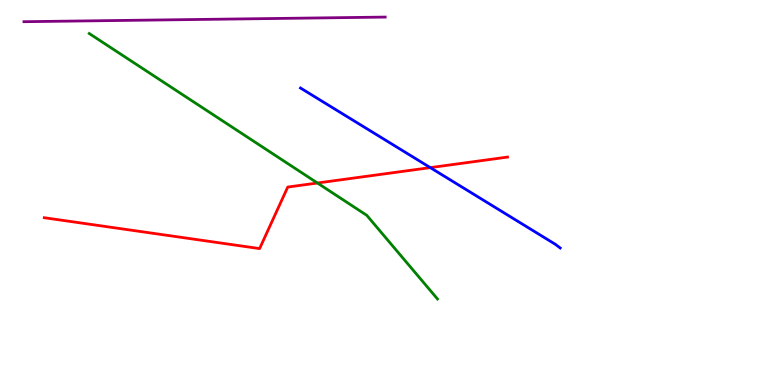[{'lines': ['blue', 'red'], 'intersections': [{'x': 5.55, 'y': 5.65}]}, {'lines': ['green', 'red'], 'intersections': [{'x': 4.1, 'y': 5.25}]}, {'lines': ['purple', 'red'], 'intersections': []}, {'lines': ['blue', 'green'], 'intersections': []}, {'lines': ['blue', 'purple'], 'intersections': []}, {'lines': ['green', 'purple'], 'intersections': []}]